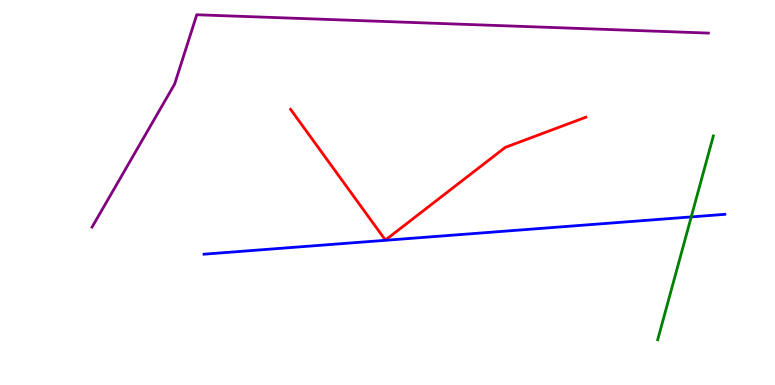[{'lines': ['blue', 'red'], 'intersections': []}, {'lines': ['green', 'red'], 'intersections': []}, {'lines': ['purple', 'red'], 'intersections': []}, {'lines': ['blue', 'green'], 'intersections': [{'x': 8.92, 'y': 4.37}]}, {'lines': ['blue', 'purple'], 'intersections': []}, {'lines': ['green', 'purple'], 'intersections': []}]